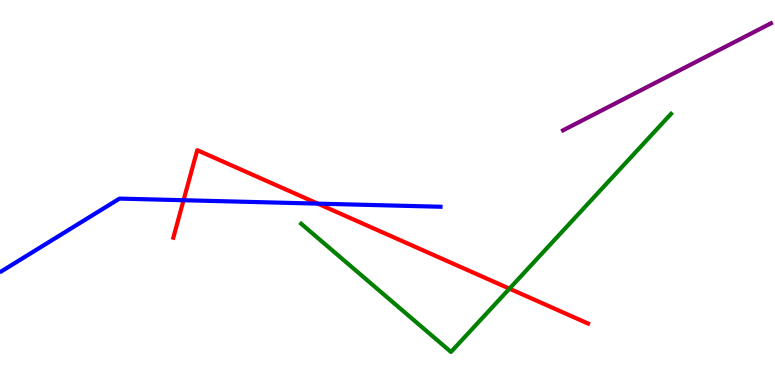[{'lines': ['blue', 'red'], 'intersections': [{'x': 2.37, 'y': 4.8}, {'x': 4.1, 'y': 4.71}]}, {'lines': ['green', 'red'], 'intersections': [{'x': 6.57, 'y': 2.5}]}, {'lines': ['purple', 'red'], 'intersections': []}, {'lines': ['blue', 'green'], 'intersections': []}, {'lines': ['blue', 'purple'], 'intersections': []}, {'lines': ['green', 'purple'], 'intersections': []}]